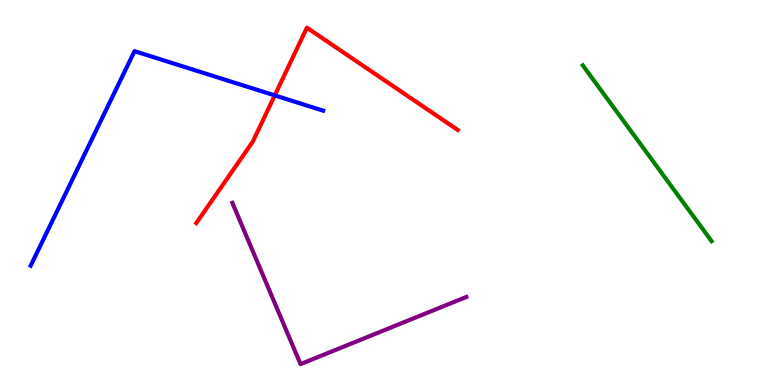[{'lines': ['blue', 'red'], 'intersections': [{'x': 3.55, 'y': 7.52}]}, {'lines': ['green', 'red'], 'intersections': []}, {'lines': ['purple', 'red'], 'intersections': []}, {'lines': ['blue', 'green'], 'intersections': []}, {'lines': ['blue', 'purple'], 'intersections': []}, {'lines': ['green', 'purple'], 'intersections': []}]